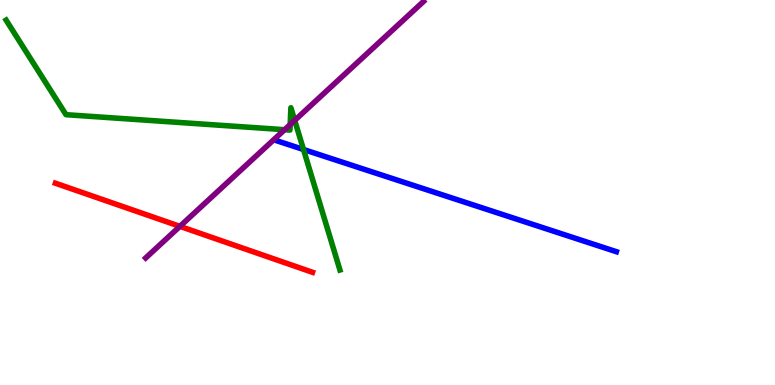[{'lines': ['blue', 'red'], 'intersections': []}, {'lines': ['green', 'red'], 'intersections': []}, {'lines': ['purple', 'red'], 'intersections': [{'x': 2.32, 'y': 4.12}]}, {'lines': ['blue', 'green'], 'intersections': [{'x': 3.92, 'y': 6.12}]}, {'lines': ['blue', 'purple'], 'intersections': []}, {'lines': ['green', 'purple'], 'intersections': [{'x': 3.67, 'y': 6.63}, {'x': 3.74, 'y': 6.76}, {'x': 3.8, 'y': 6.87}]}]